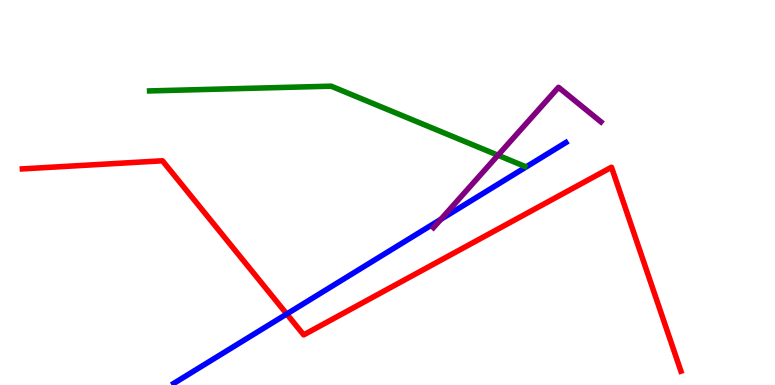[{'lines': ['blue', 'red'], 'intersections': [{'x': 3.7, 'y': 1.84}]}, {'lines': ['green', 'red'], 'intersections': []}, {'lines': ['purple', 'red'], 'intersections': []}, {'lines': ['blue', 'green'], 'intersections': []}, {'lines': ['blue', 'purple'], 'intersections': [{'x': 5.69, 'y': 4.3}]}, {'lines': ['green', 'purple'], 'intersections': [{'x': 6.43, 'y': 5.97}]}]